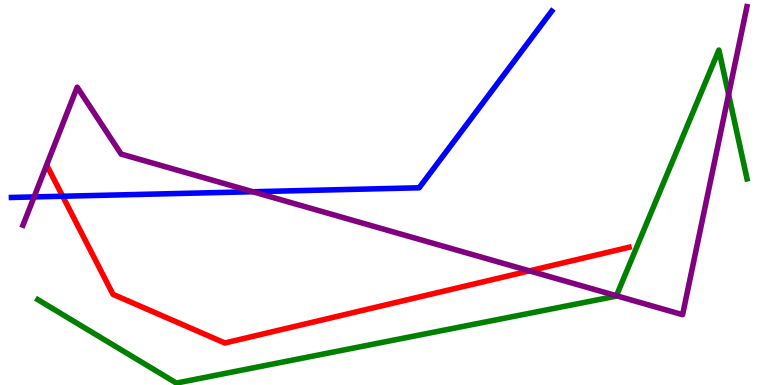[{'lines': ['blue', 'red'], 'intersections': [{'x': 0.809, 'y': 4.9}]}, {'lines': ['green', 'red'], 'intersections': []}, {'lines': ['purple', 'red'], 'intersections': [{'x': 6.83, 'y': 2.96}]}, {'lines': ['blue', 'green'], 'intersections': []}, {'lines': ['blue', 'purple'], 'intersections': [{'x': 0.44, 'y': 4.89}, {'x': 3.26, 'y': 5.02}]}, {'lines': ['green', 'purple'], 'intersections': [{'x': 7.95, 'y': 2.32}, {'x': 9.4, 'y': 7.55}]}]